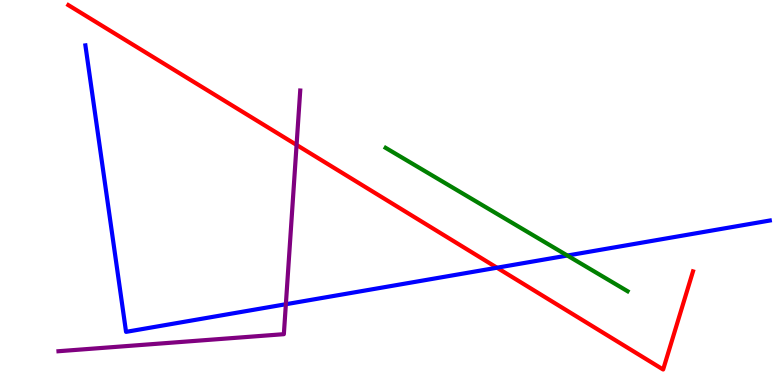[{'lines': ['blue', 'red'], 'intersections': [{'x': 6.41, 'y': 3.05}]}, {'lines': ['green', 'red'], 'intersections': []}, {'lines': ['purple', 'red'], 'intersections': [{'x': 3.83, 'y': 6.24}]}, {'lines': ['blue', 'green'], 'intersections': [{'x': 7.32, 'y': 3.36}]}, {'lines': ['blue', 'purple'], 'intersections': [{'x': 3.69, 'y': 2.1}]}, {'lines': ['green', 'purple'], 'intersections': []}]